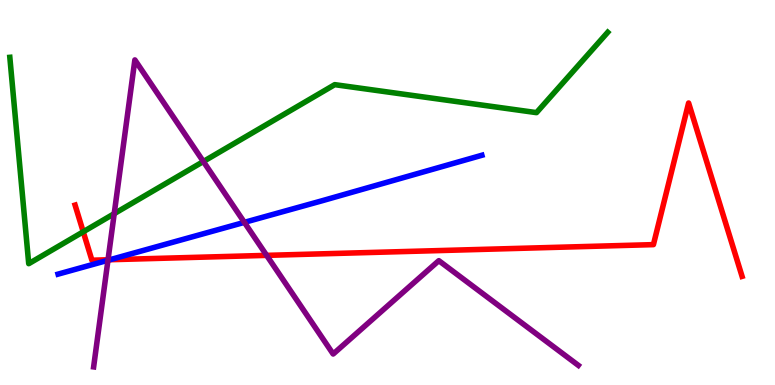[{'lines': ['blue', 'red'], 'intersections': [{'x': 1.42, 'y': 3.25}]}, {'lines': ['green', 'red'], 'intersections': [{'x': 1.07, 'y': 3.98}]}, {'lines': ['purple', 'red'], 'intersections': [{'x': 1.39, 'y': 3.25}, {'x': 3.44, 'y': 3.37}]}, {'lines': ['blue', 'green'], 'intersections': []}, {'lines': ['blue', 'purple'], 'intersections': [{'x': 1.39, 'y': 3.24}, {'x': 3.15, 'y': 4.22}]}, {'lines': ['green', 'purple'], 'intersections': [{'x': 1.47, 'y': 4.45}, {'x': 2.62, 'y': 5.8}]}]